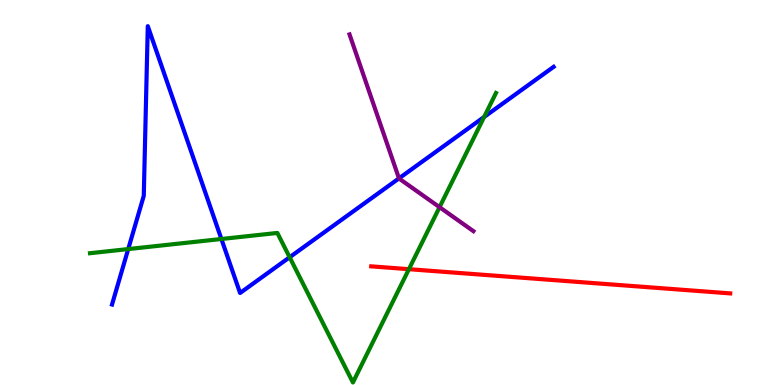[{'lines': ['blue', 'red'], 'intersections': []}, {'lines': ['green', 'red'], 'intersections': [{'x': 5.28, 'y': 3.01}]}, {'lines': ['purple', 'red'], 'intersections': []}, {'lines': ['blue', 'green'], 'intersections': [{'x': 1.65, 'y': 3.53}, {'x': 2.86, 'y': 3.79}, {'x': 3.74, 'y': 3.32}, {'x': 6.25, 'y': 6.96}]}, {'lines': ['blue', 'purple'], 'intersections': [{'x': 5.15, 'y': 5.37}]}, {'lines': ['green', 'purple'], 'intersections': [{'x': 5.67, 'y': 4.62}]}]